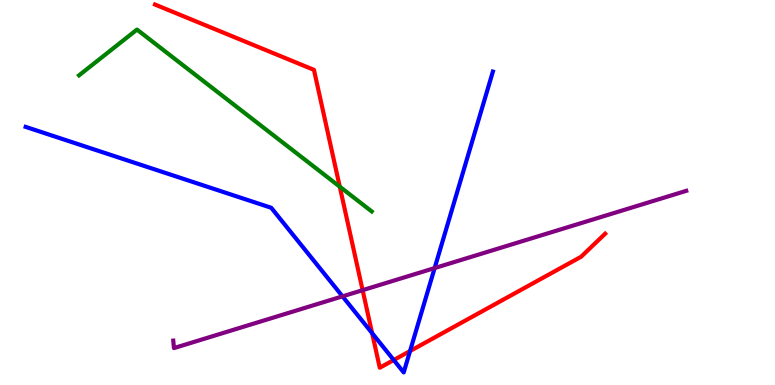[{'lines': ['blue', 'red'], 'intersections': [{'x': 4.8, 'y': 1.35}, {'x': 5.08, 'y': 0.649}, {'x': 5.29, 'y': 0.882}]}, {'lines': ['green', 'red'], 'intersections': [{'x': 4.38, 'y': 5.15}]}, {'lines': ['purple', 'red'], 'intersections': [{'x': 4.68, 'y': 2.46}]}, {'lines': ['blue', 'green'], 'intersections': []}, {'lines': ['blue', 'purple'], 'intersections': [{'x': 4.42, 'y': 2.3}, {'x': 5.61, 'y': 3.04}]}, {'lines': ['green', 'purple'], 'intersections': []}]